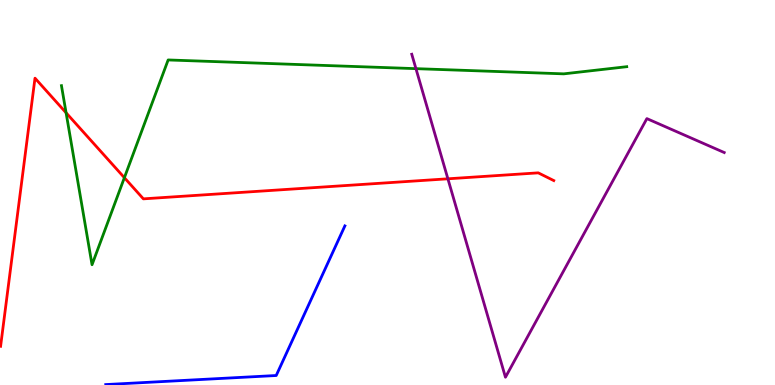[{'lines': ['blue', 'red'], 'intersections': []}, {'lines': ['green', 'red'], 'intersections': [{'x': 0.853, 'y': 7.07}, {'x': 1.6, 'y': 5.38}]}, {'lines': ['purple', 'red'], 'intersections': [{'x': 5.78, 'y': 5.36}]}, {'lines': ['blue', 'green'], 'intersections': []}, {'lines': ['blue', 'purple'], 'intersections': []}, {'lines': ['green', 'purple'], 'intersections': [{'x': 5.37, 'y': 8.22}]}]